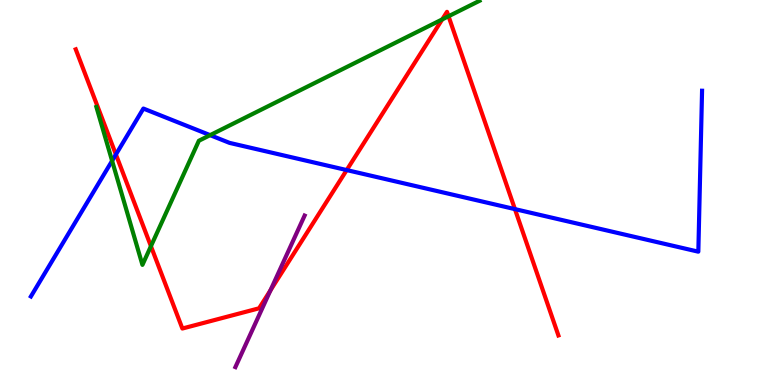[{'lines': ['blue', 'red'], 'intersections': [{'x': 1.5, 'y': 5.99}, {'x': 4.47, 'y': 5.58}, {'x': 6.64, 'y': 4.57}]}, {'lines': ['green', 'red'], 'intersections': [{'x': 1.95, 'y': 3.61}, {'x': 5.71, 'y': 9.5}, {'x': 5.79, 'y': 9.58}]}, {'lines': ['purple', 'red'], 'intersections': [{'x': 3.49, 'y': 2.46}]}, {'lines': ['blue', 'green'], 'intersections': [{'x': 1.45, 'y': 5.82}, {'x': 2.71, 'y': 6.49}]}, {'lines': ['blue', 'purple'], 'intersections': []}, {'lines': ['green', 'purple'], 'intersections': []}]